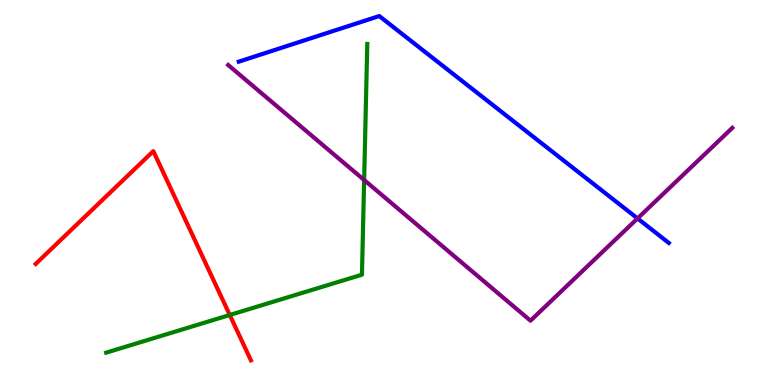[{'lines': ['blue', 'red'], 'intersections': []}, {'lines': ['green', 'red'], 'intersections': [{'x': 2.96, 'y': 1.82}]}, {'lines': ['purple', 'red'], 'intersections': []}, {'lines': ['blue', 'green'], 'intersections': []}, {'lines': ['blue', 'purple'], 'intersections': [{'x': 8.23, 'y': 4.33}]}, {'lines': ['green', 'purple'], 'intersections': [{'x': 4.7, 'y': 5.32}]}]